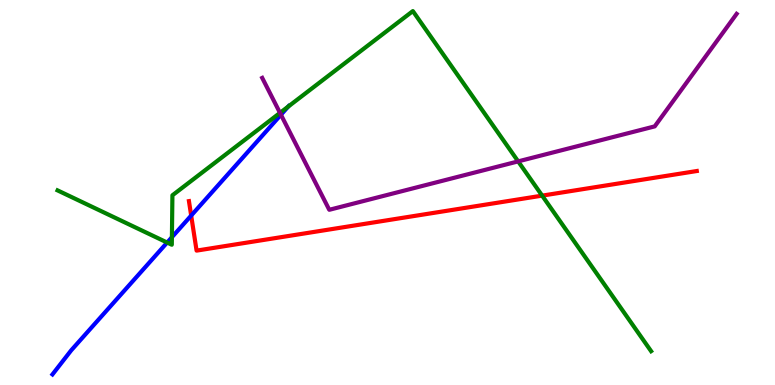[{'lines': ['blue', 'red'], 'intersections': [{'x': 2.47, 'y': 4.4}]}, {'lines': ['green', 'red'], 'intersections': [{'x': 7.0, 'y': 4.92}]}, {'lines': ['purple', 'red'], 'intersections': []}, {'lines': ['blue', 'green'], 'intersections': [{'x': 2.16, 'y': 3.7}, {'x': 2.22, 'y': 3.84}, {'x': 3.72, 'y': 7.23}]}, {'lines': ['blue', 'purple'], 'intersections': [{'x': 3.63, 'y': 7.02}]}, {'lines': ['green', 'purple'], 'intersections': [{'x': 3.61, 'y': 7.07}, {'x': 6.69, 'y': 5.81}]}]